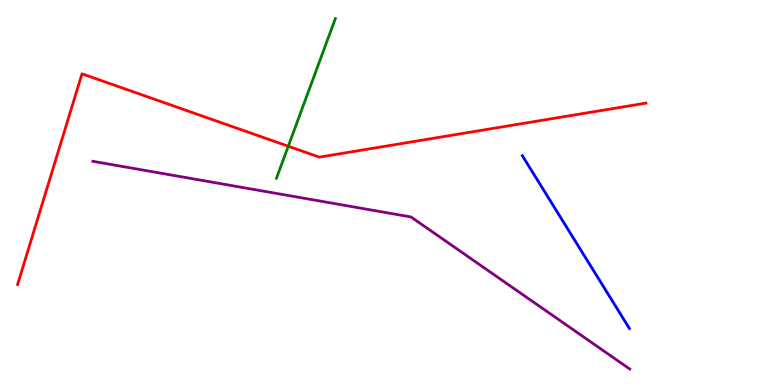[{'lines': ['blue', 'red'], 'intersections': []}, {'lines': ['green', 'red'], 'intersections': [{'x': 3.72, 'y': 6.2}]}, {'lines': ['purple', 'red'], 'intersections': []}, {'lines': ['blue', 'green'], 'intersections': []}, {'lines': ['blue', 'purple'], 'intersections': []}, {'lines': ['green', 'purple'], 'intersections': []}]